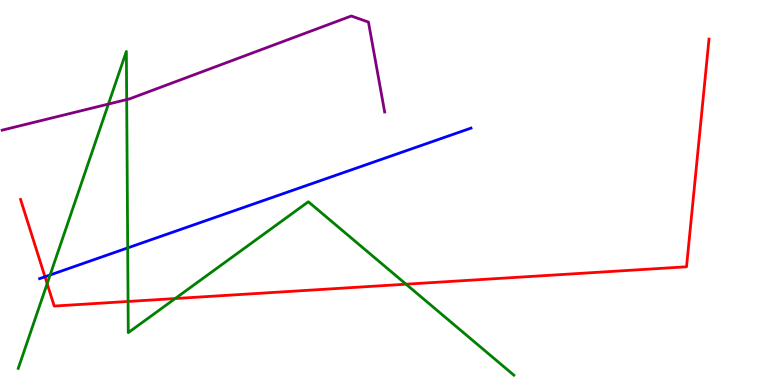[{'lines': ['blue', 'red'], 'intersections': [{'x': 0.58, 'y': 2.81}]}, {'lines': ['green', 'red'], 'intersections': [{'x': 0.608, 'y': 2.63}, {'x': 1.65, 'y': 2.17}, {'x': 2.26, 'y': 2.25}, {'x': 5.24, 'y': 2.62}]}, {'lines': ['purple', 'red'], 'intersections': []}, {'lines': ['blue', 'green'], 'intersections': [{'x': 0.647, 'y': 2.86}, {'x': 1.65, 'y': 3.56}]}, {'lines': ['blue', 'purple'], 'intersections': []}, {'lines': ['green', 'purple'], 'intersections': [{'x': 1.4, 'y': 7.3}, {'x': 1.63, 'y': 7.41}]}]